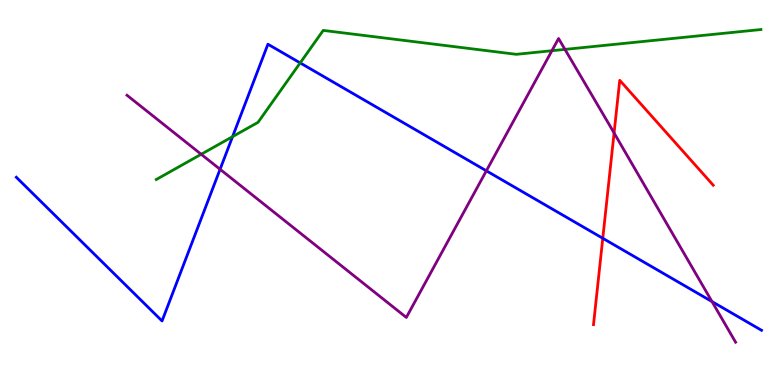[{'lines': ['blue', 'red'], 'intersections': [{'x': 7.78, 'y': 3.81}]}, {'lines': ['green', 'red'], 'intersections': []}, {'lines': ['purple', 'red'], 'intersections': [{'x': 7.92, 'y': 6.55}]}, {'lines': ['blue', 'green'], 'intersections': [{'x': 3.0, 'y': 6.45}, {'x': 3.87, 'y': 8.37}]}, {'lines': ['blue', 'purple'], 'intersections': [{'x': 2.84, 'y': 5.6}, {'x': 6.28, 'y': 5.56}, {'x': 9.19, 'y': 2.17}]}, {'lines': ['green', 'purple'], 'intersections': [{'x': 2.6, 'y': 5.99}, {'x': 7.12, 'y': 8.68}, {'x': 7.29, 'y': 8.72}]}]